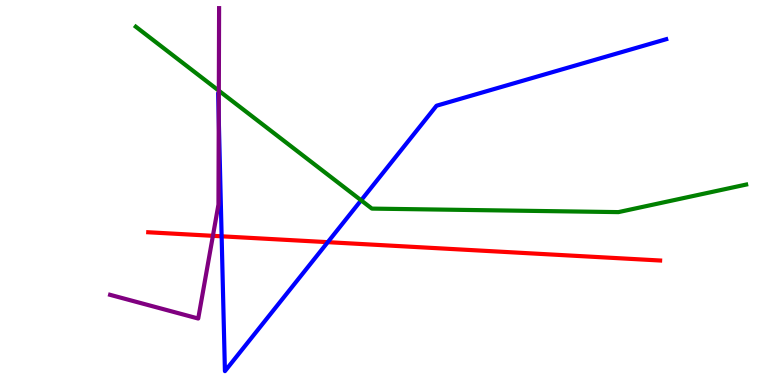[{'lines': ['blue', 'red'], 'intersections': [{'x': 2.86, 'y': 3.86}, {'x': 4.23, 'y': 3.71}]}, {'lines': ['green', 'red'], 'intersections': []}, {'lines': ['purple', 'red'], 'intersections': [{'x': 2.75, 'y': 3.87}]}, {'lines': ['blue', 'green'], 'intersections': [{'x': 4.66, 'y': 4.8}]}, {'lines': ['blue', 'purple'], 'intersections': [{'x': 2.82, 'y': 6.95}]}, {'lines': ['green', 'purple'], 'intersections': [{'x': 2.82, 'y': 7.64}]}]